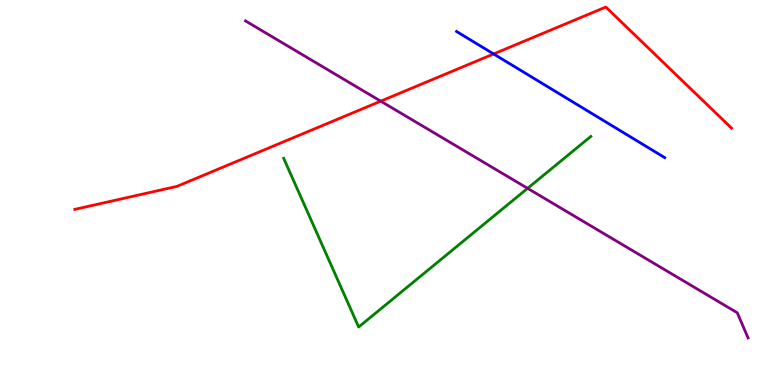[{'lines': ['blue', 'red'], 'intersections': [{'x': 6.37, 'y': 8.6}]}, {'lines': ['green', 'red'], 'intersections': []}, {'lines': ['purple', 'red'], 'intersections': [{'x': 4.91, 'y': 7.37}]}, {'lines': ['blue', 'green'], 'intersections': []}, {'lines': ['blue', 'purple'], 'intersections': []}, {'lines': ['green', 'purple'], 'intersections': [{'x': 6.81, 'y': 5.11}]}]